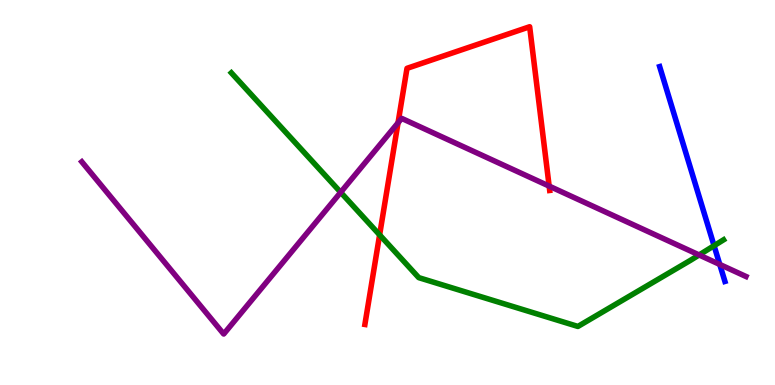[{'lines': ['blue', 'red'], 'intersections': []}, {'lines': ['green', 'red'], 'intersections': [{'x': 4.9, 'y': 3.9}]}, {'lines': ['purple', 'red'], 'intersections': [{'x': 5.14, 'y': 6.81}, {'x': 7.09, 'y': 5.17}]}, {'lines': ['blue', 'green'], 'intersections': [{'x': 9.21, 'y': 3.62}]}, {'lines': ['blue', 'purple'], 'intersections': [{'x': 9.29, 'y': 3.13}]}, {'lines': ['green', 'purple'], 'intersections': [{'x': 4.4, 'y': 5.0}, {'x': 9.02, 'y': 3.38}]}]